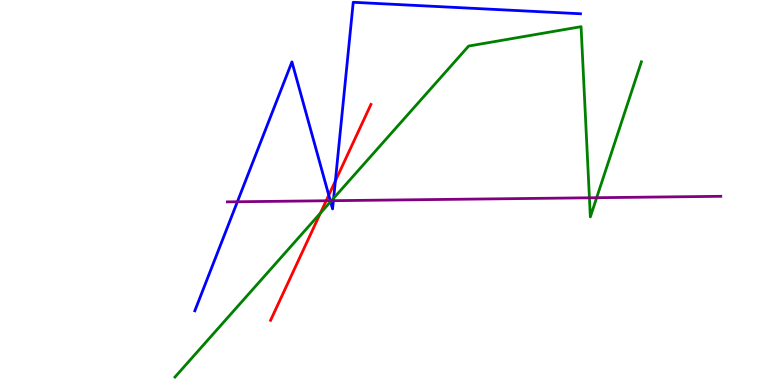[{'lines': ['blue', 'red'], 'intersections': [{'x': 4.24, 'y': 4.93}, {'x': 4.33, 'y': 5.3}]}, {'lines': ['green', 'red'], 'intersections': [{'x': 4.13, 'y': 4.46}]}, {'lines': ['purple', 'red'], 'intersections': [{'x': 4.21, 'y': 4.79}]}, {'lines': ['blue', 'green'], 'intersections': [{'x': 4.27, 'y': 4.76}, {'x': 4.31, 'y': 4.85}]}, {'lines': ['blue', 'purple'], 'intersections': [{'x': 3.06, 'y': 4.76}, {'x': 4.26, 'y': 4.79}, {'x': 4.3, 'y': 4.79}]}, {'lines': ['green', 'purple'], 'intersections': [{'x': 4.28, 'y': 4.79}, {'x': 7.61, 'y': 4.86}, {'x': 7.7, 'y': 4.86}]}]